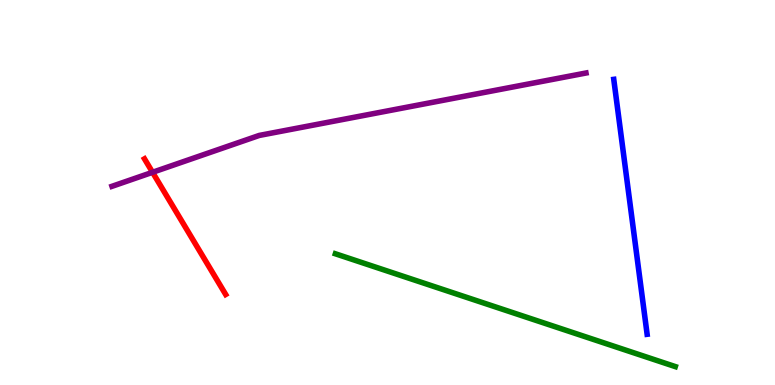[{'lines': ['blue', 'red'], 'intersections': []}, {'lines': ['green', 'red'], 'intersections': []}, {'lines': ['purple', 'red'], 'intersections': [{'x': 1.97, 'y': 5.52}]}, {'lines': ['blue', 'green'], 'intersections': []}, {'lines': ['blue', 'purple'], 'intersections': []}, {'lines': ['green', 'purple'], 'intersections': []}]